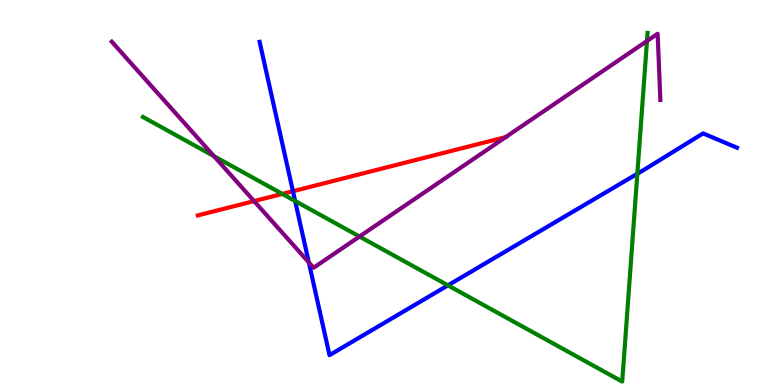[{'lines': ['blue', 'red'], 'intersections': [{'x': 3.78, 'y': 5.03}]}, {'lines': ['green', 'red'], 'intersections': [{'x': 3.64, 'y': 4.96}]}, {'lines': ['purple', 'red'], 'intersections': [{'x': 3.28, 'y': 4.78}]}, {'lines': ['blue', 'green'], 'intersections': [{'x': 3.81, 'y': 4.78}, {'x': 5.78, 'y': 2.59}, {'x': 8.22, 'y': 5.49}]}, {'lines': ['blue', 'purple'], 'intersections': [{'x': 3.98, 'y': 3.18}]}, {'lines': ['green', 'purple'], 'intersections': [{'x': 2.76, 'y': 5.94}, {'x': 4.64, 'y': 3.86}, {'x': 8.35, 'y': 8.94}]}]